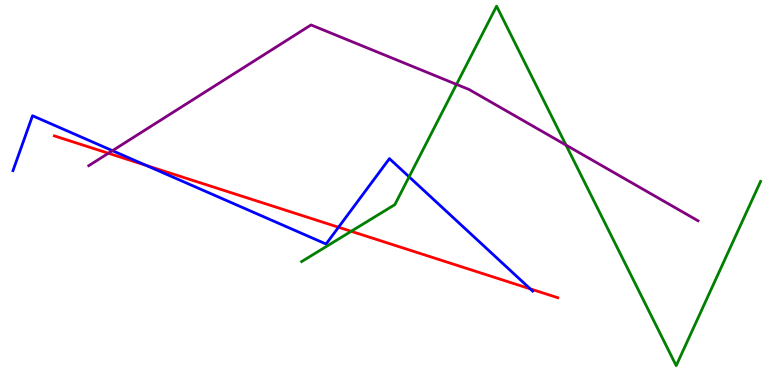[{'lines': ['blue', 'red'], 'intersections': [{'x': 1.89, 'y': 5.7}, {'x': 4.37, 'y': 4.1}, {'x': 6.84, 'y': 2.5}]}, {'lines': ['green', 'red'], 'intersections': [{'x': 4.53, 'y': 3.99}]}, {'lines': ['purple', 'red'], 'intersections': [{'x': 1.4, 'y': 6.02}]}, {'lines': ['blue', 'green'], 'intersections': [{'x': 5.28, 'y': 5.41}]}, {'lines': ['blue', 'purple'], 'intersections': [{'x': 1.45, 'y': 6.09}]}, {'lines': ['green', 'purple'], 'intersections': [{'x': 5.89, 'y': 7.81}, {'x': 7.3, 'y': 6.23}]}]